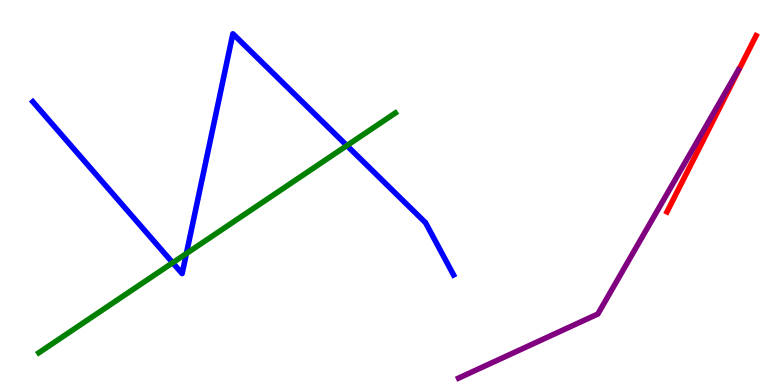[{'lines': ['blue', 'red'], 'intersections': []}, {'lines': ['green', 'red'], 'intersections': []}, {'lines': ['purple', 'red'], 'intersections': []}, {'lines': ['blue', 'green'], 'intersections': [{'x': 2.23, 'y': 3.18}, {'x': 2.41, 'y': 3.42}, {'x': 4.48, 'y': 6.22}]}, {'lines': ['blue', 'purple'], 'intersections': []}, {'lines': ['green', 'purple'], 'intersections': []}]